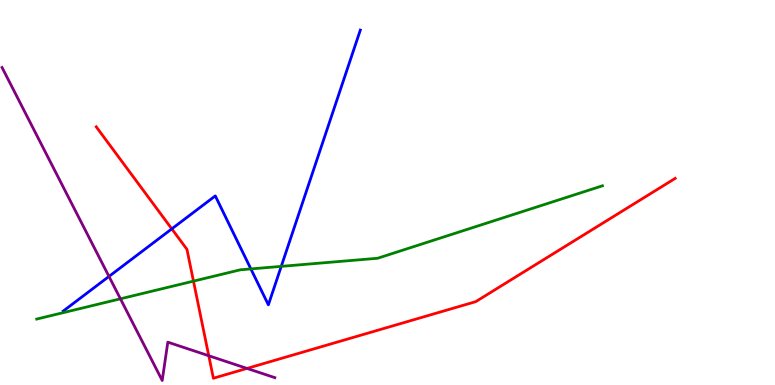[{'lines': ['blue', 'red'], 'intersections': [{'x': 2.22, 'y': 4.06}]}, {'lines': ['green', 'red'], 'intersections': [{'x': 2.5, 'y': 2.7}]}, {'lines': ['purple', 'red'], 'intersections': [{'x': 2.69, 'y': 0.76}, {'x': 3.19, 'y': 0.431}]}, {'lines': ['blue', 'green'], 'intersections': [{'x': 3.24, 'y': 3.02}, {'x': 3.63, 'y': 3.08}]}, {'lines': ['blue', 'purple'], 'intersections': [{'x': 1.41, 'y': 2.82}]}, {'lines': ['green', 'purple'], 'intersections': [{'x': 1.55, 'y': 2.24}]}]